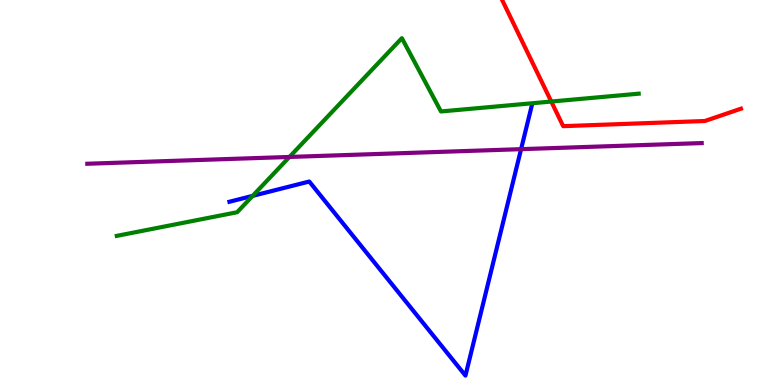[{'lines': ['blue', 'red'], 'intersections': []}, {'lines': ['green', 'red'], 'intersections': [{'x': 7.11, 'y': 7.36}]}, {'lines': ['purple', 'red'], 'intersections': []}, {'lines': ['blue', 'green'], 'intersections': [{'x': 3.26, 'y': 4.91}]}, {'lines': ['blue', 'purple'], 'intersections': [{'x': 6.72, 'y': 6.13}]}, {'lines': ['green', 'purple'], 'intersections': [{'x': 3.74, 'y': 5.92}]}]